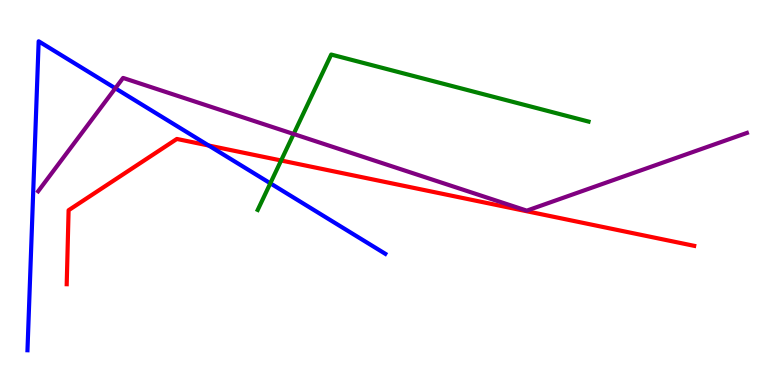[{'lines': ['blue', 'red'], 'intersections': [{'x': 2.69, 'y': 6.22}]}, {'lines': ['green', 'red'], 'intersections': [{'x': 3.63, 'y': 5.83}]}, {'lines': ['purple', 'red'], 'intersections': []}, {'lines': ['blue', 'green'], 'intersections': [{'x': 3.49, 'y': 5.24}]}, {'lines': ['blue', 'purple'], 'intersections': [{'x': 1.49, 'y': 7.71}]}, {'lines': ['green', 'purple'], 'intersections': [{'x': 3.79, 'y': 6.52}]}]